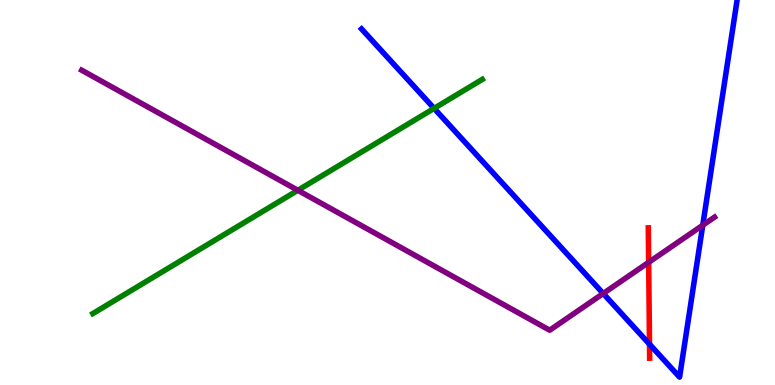[{'lines': ['blue', 'red'], 'intersections': [{'x': 8.38, 'y': 1.06}]}, {'lines': ['green', 'red'], 'intersections': []}, {'lines': ['purple', 'red'], 'intersections': [{'x': 8.37, 'y': 3.19}]}, {'lines': ['blue', 'green'], 'intersections': [{'x': 5.6, 'y': 7.19}]}, {'lines': ['blue', 'purple'], 'intersections': [{'x': 7.78, 'y': 2.38}, {'x': 9.07, 'y': 4.15}]}, {'lines': ['green', 'purple'], 'intersections': [{'x': 3.84, 'y': 5.06}]}]